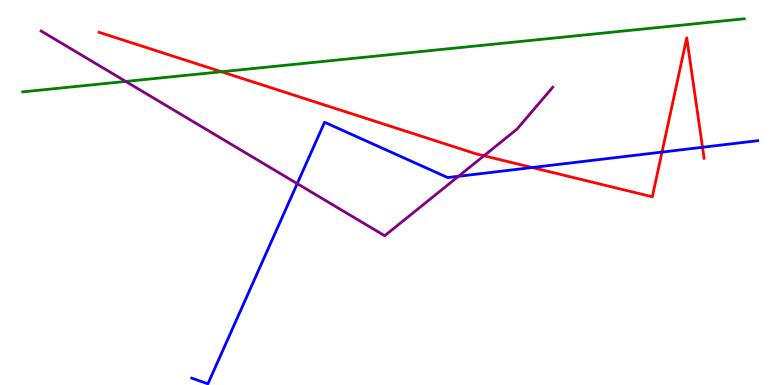[{'lines': ['blue', 'red'], 'intersections': [{'x': 6.87, 'y': 5.65}, {'x': 8.54, 'y': 6.05}, {'x': 9.06, 'y': 6.17}]}, {'lines': ['green', 'red'], 'intersections': [{'x': 2.86, 'y': 8.14}]}, {'lines': ['purple', 'red'], 'intersections': [{'x': 6.24, 'y': 5.95}]}, {'lines': ['blue', 'green'], 'intersections': []}, {'lines': ['blue', 'purple'], 'intersections': [{'x': 3.84, 'y': 5.23}, {'x': 5.92, 'y': 5.42}]}, {'lines': ['green', 'purple'], 'intersections': [{'x': 1.62, 'y': 7.88}]}]